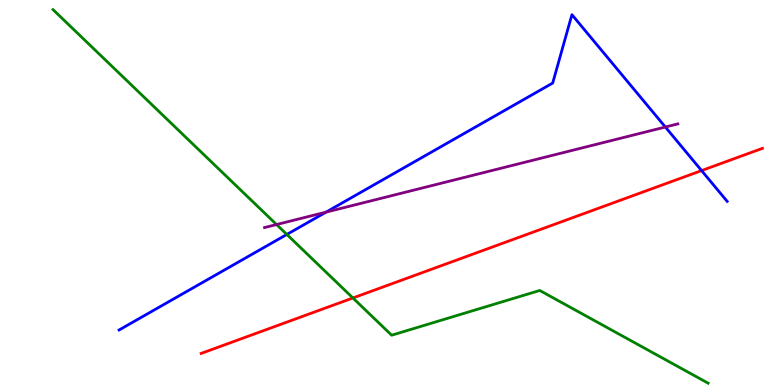[{'lines': ['blue', 'red'], 'intersections': [{'x': 9.05, 'y': 5.57}]}, {'lines': ['green', 'red'], 'intersections': [{'x': 4.55, 'y': 2.26}]}, {'lines': ['purple', 'red'], 'intersections': []}, {'lines': ['blue', 'green'], 'intersections': [{'x': 3.7, 'y': 3.91}]}, {'lines': ['blue', 'purple'], 'intersections': [{'x': 4.21, 'y': 4.49}, {'x': 8.59, 'y': 6.7}]}, {'lines': ['green', 'purple'], 'intersections': [{'x': 3.57, 'y': 4.17}]}]